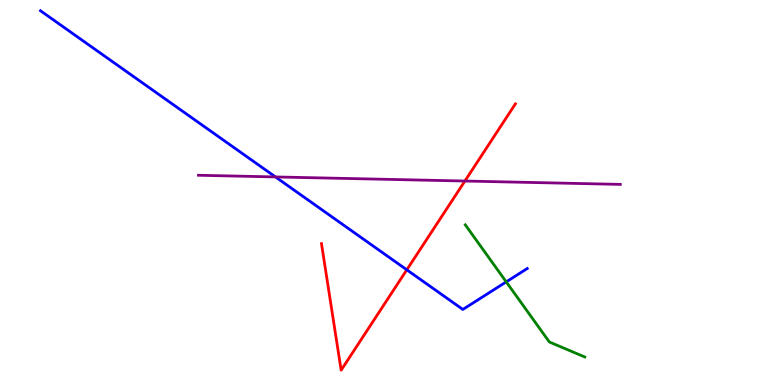[{'lines': ['blue', 'red'], 'intersections': [{'x': 5.25, 'y': 2.99}]}, {'lines': ['green', 'red'], 'intersections': []}, {'lines': ['purple', 'red'], 'intersections': [{'x': 6.0, 'y': 5.3}]}, {'lines': ['blue', 'green'], 'intersections': [{'x': 6.53, 'y': 2.68}]}, {'lines': ['blue', 'purple'], 'intersections': [{'x': 3.55, 'y': 5.4}]}, {'lines': ['green', 'purple'], 'intersections': []}]